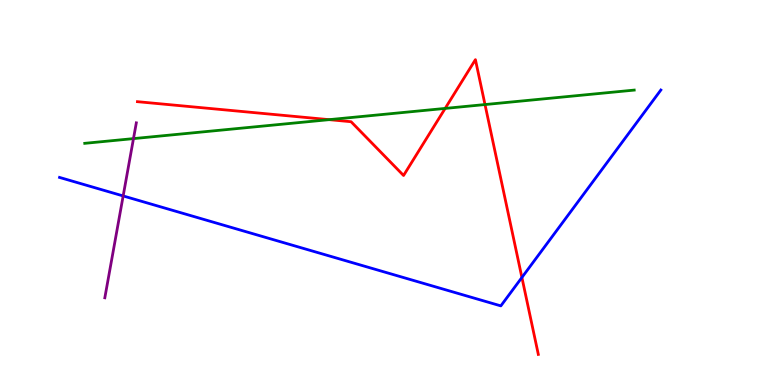[{'lines': ['blue', 'red'], 'intersections': [{'x': 6.73, 'y': 2.79}]}, {'lines': ['green', 'red'], 'intersections': [{'x': 4.25, 'y': 6.89}, {'x': 5.74, 'y': 7.18}, {'x': 6.26, 'y': 7.28}]}, {'lines': ['purple', 'red'], 'intersections': []}, {'lines': ['blue', 'green'], 'intersections': []}, {'lines': ['blue', 'purple'], 'intersections': [{'x': 1.59, 'y': 4.91}]}, {'lines': ['green', 'purple'], 'intersections': [{'x': 1.72, 'y': 6.4}]}]